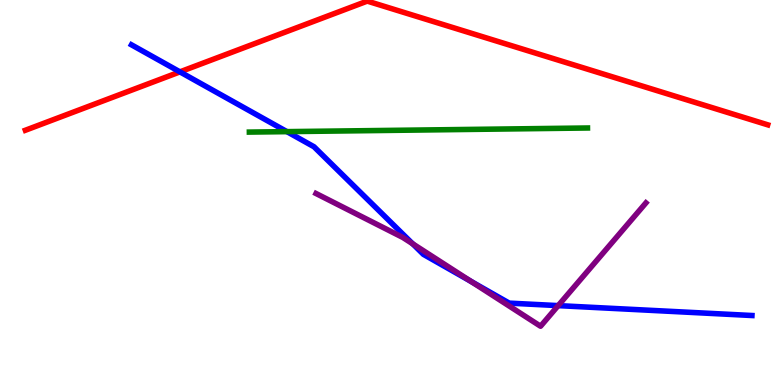[{'lines': ['blue', 'red'], 'intersections': [{'x': 2.32, 'y': 8.13}]}, {'lines': ['green', 'red'], 'intersections': []}, {'lines': ['purple', 'red'], 'intersections': []}, {'lines': ['blue', 'green'], 'intersections': [{'x': 3.7, 'y': 6.58}]}, {'lines': ['blue', 'purple'], 'intersections': [{'x': 5.32, 'y': 3.67}, {'x': 6.08, 'y': 2.69}, {'x': 7.2, 'y': 2.06}]}, {'lines': ['green', 'purple'], 'intersections': []}]